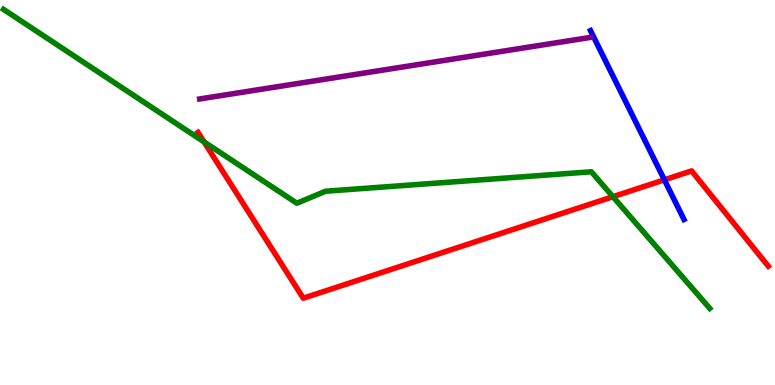[{'lines': ['blue', 'red'], 'intersections': [{'x': 8.57, 'y': 5.33}]}, {'lines': ['green', 'red'], 'intersections': [{'x': 2.63, 'y': 6.32}, {'x': 7.91, 'y': 4.89}]}, {'lines': ['purple', 'red'], 'intersections': []}, {'lines': ['blue', 'green'], 'intersections': []}, {'lines': ['blue', 'purple'], 'intersections': []}, {'lines': ['green', 'purple'], 'intersections': []}]